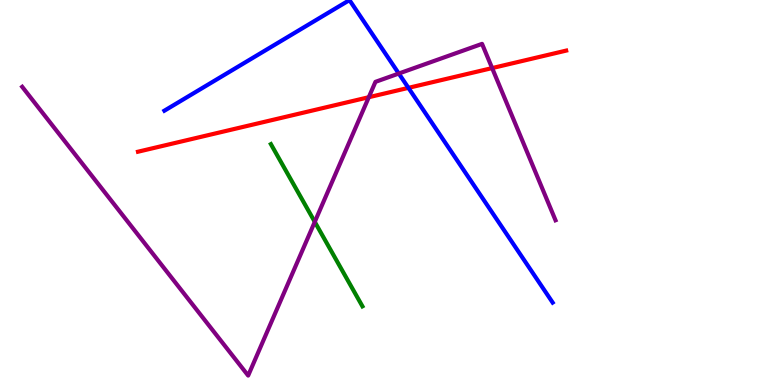[{'lines': ['blue', 'red'], 'intersections': [{'x': 5.27, 'y': 7.72}]}, {'lines': ['green', 'red'], 'intersections': []}, {'lines': ['purple', 'red'], 'intersections': [{'x': 4.76, 'y': 7.47}, {'x': 6.35, 'y': 8.23}]}, {'lines': ['blue', 'green'], 'intersections': []}, {'lines': ['blue', 'purple'], 'intersections': [{'x': 5.15, 'y': 8.09}]}, {'lines': ['green', 'purple'], 'intersections': [{'x': 4.06, 'y': 4.24}]}]